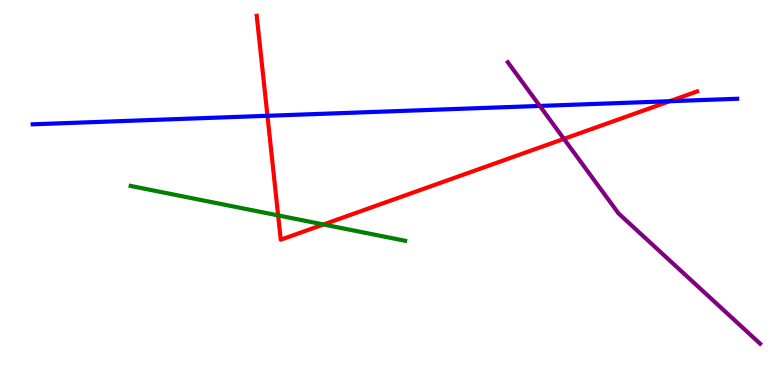[{'lines': ['blue', 'red'], 'intersections': [{'x': 3.45, 'y': 6.99}, {'x': 8.64, 'y': 7.37}]}, {'lines': ['green', 'red'], 'intersections': [{'x': 3.59, 'y': 4.4}, {'x': 4.17, 'y': 4.17}]}, {'lines': ['purple', 'red'], 'intersections': [{'x': 7.28, 'y': 6.39}]}, {'lines': ['blue', 'green'], 'intersections': []}, {'lines': ['blue', 'purple'], 'intersections': [{'x': 6.97, 'y': 7.25}]}, {'lines': ['green', 'purple'], 'intersections': []}]